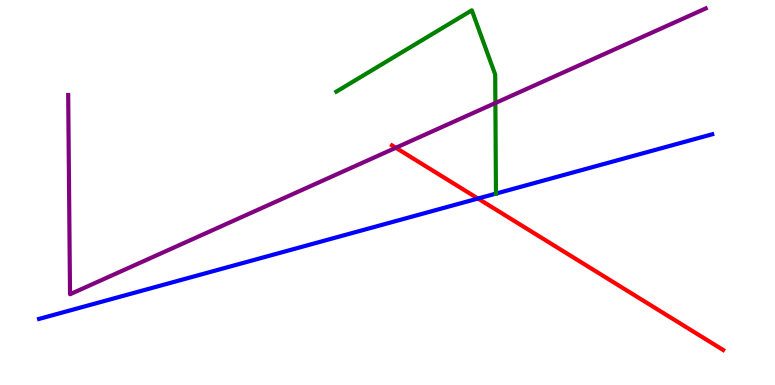[{'lines': ['blue', 'red'], 'intersections': [{'x': 6.17, 'y': 4.84}]}, {'lines': ['green', 'red'], 'intersections': []}, {'lines': ['purple', 'red'], 'intersections': [{'x': 5.11, 'y': 6.16}]}, {'lines': ['blue', 'green'], 'intersections': [{'x': 6.4, 'y': 4.97}]}, {'lines': ['blue', 'purple'], 'intersections': []}, {'lines': ['green', 'purple'], 'intersections': [{'x': 6.39, 'y': 7.32}]}]